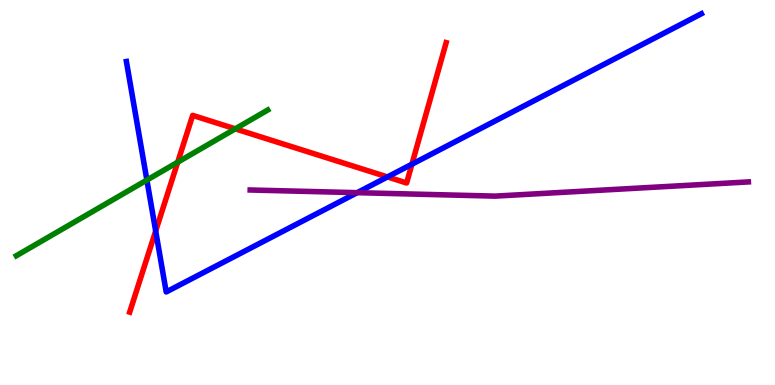[{'lines': ['blue', 'red'], 'intersections': [{'x': 2.01, 'y': 4.0}, {'x': 5.0, 'y': 5.4}, {'x': 5.31, 'y': 5.73}]}, {'lines': ['green', 'red'], 'intersections': [{'x': 2.29, 'y': 5.79}, {'x': 3.04, 'y': 6.65}]}, {'lines': ['purple', 'red'], 'intersections': []}, {'lines': ['blue', 'green'], 'intersections': [{'x': 1.9, 'y': 5.32}]}, {'lines': ['blue', 'purple'], 'intersections': [{'x': 4.61, 'y': 5.0}]}, {'lines': ['green', 'purple'], 'intersections': []}]